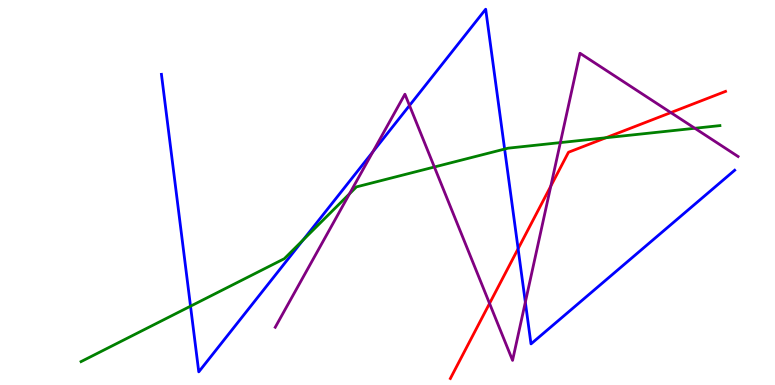[{'lines': ['blue', 'red'], 'intersections': [{'x': 6.69, 'y': 3.54}]}, {'lines': ['green', 'red'], 'intersections': [{'x': 7.82, 'y': 6.42}]}, {'lines': ['purple', 'red'], 'intersections': [{'x': 6.32, 'y': 2.12}, {'x': 7.11, 'y': 5.17}, {'x': 8.66, 'y': 7.08}]}, {'lines': ['blue', 'green'], 'intersections': [{'x': 2.46, 'y': 2.05}, {'x': 3.91, 'y': 3.76}, {'x': 6.51, 'y': 6.13}]}, {'lines': ['blue', 'purple'], 'intersections': [{'x': 4.81, 'y': 6.06}, {'x': 5.28, 'y': 7.26}, {'x': 6.78, 'y': 2.15}]}, {'lines': ['green', 'purple'], 'intersections': [{'x': 4.51, 'y': 4.97}, {'x': 5.6, 'y': 5.66}, {'x': 7.23, 'y': 6.3}, {'x': 8.97, 'y': 6.67}]}]